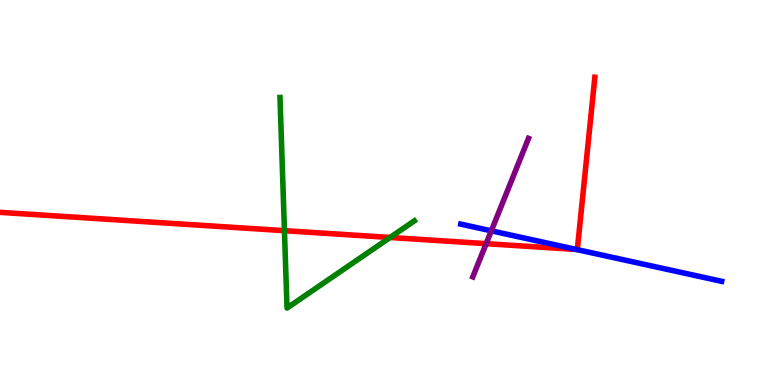[{'lines': ['blue', 'red'], 'intersections': [{'x': 7.44, 'y': 3.52}]}, {'lines': ['green', 'red'], 'intersections': [{'x': 3.67, 'y': 4.01}, {'x': 5.03, 'y': 3.83}]}, {'lines': ['purple', 'red'], 'intersections': [{'x': 6.27, 'y': 3.67}]}, {'lines': ['blue', 'green'], 'intersections': []}, {'lines': ['blue', 'purple'], 'intersections': [{'x': 6.34, 'y': 4.0}]}, {'lines': ['green', 'purple'], 'intersections': []}]